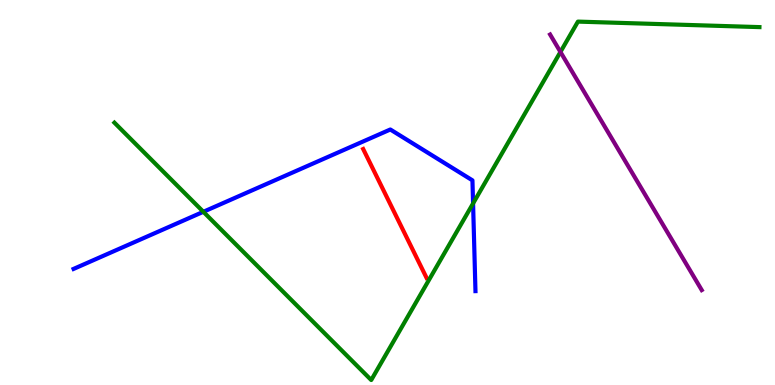[{'lines': ['blue', 'red'], 'intersections': []}, {'lines': ['green', 'red'], 'intersections': []}, {'lines': ['purple', 'red'], 'intersections': []}, {'lines': ['blue', 'green'], 'intersections': [{'x': 2.62, 'y': 4.5}, {'x': 6.1, 'y': 4.72}]}, {'lines': ['blue', 'purple'], 'intersections': []}, {'lines': ['green', 'purple'], 'intersections': [{'x': 7.23, 'y': 8.65}]}]